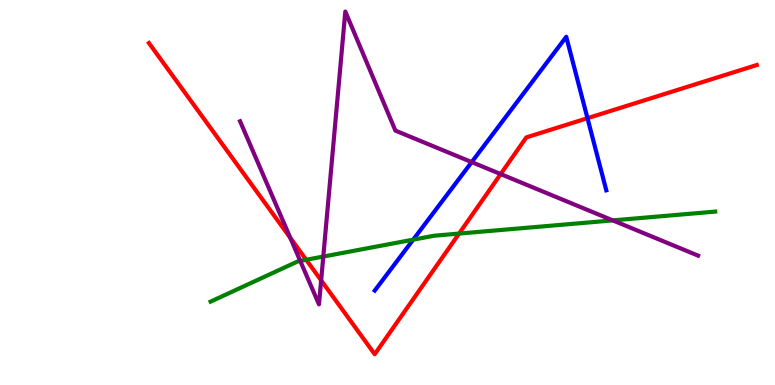[{'lines': ['blue', 'red'], 'intersections': [{'x': 7.58, 'y': 6.93}]}, {'lines': ['green', 'red'], 'intersections': [{'x': 3.95, 'y': 3.25}, {'x': 5.92, 'y': 3.93}]}, {'lines': ['purple', 'red'], 'intersections': [{'x': 3.75, 'y': 3.82}, {'x': 4.14, 'y': 2.72}, {'x': 6.46, 'y': 5.48}]}, {'lines': ['blue', 'green'], 'intersections': [{'x': 5.33, 'y': 3.77}]}, {'lines': ['blue', 'purple'], 'intersections': [{'x': 6.09, 'y': 5.79}]}, {'lines': ['green', 'purple'], 'intersections': [{'x': 3.87, 'y': 3.22}, {'x': 4.17, 'y': 3.34}, {'x': 7.91, 'y': 4.28}]}]